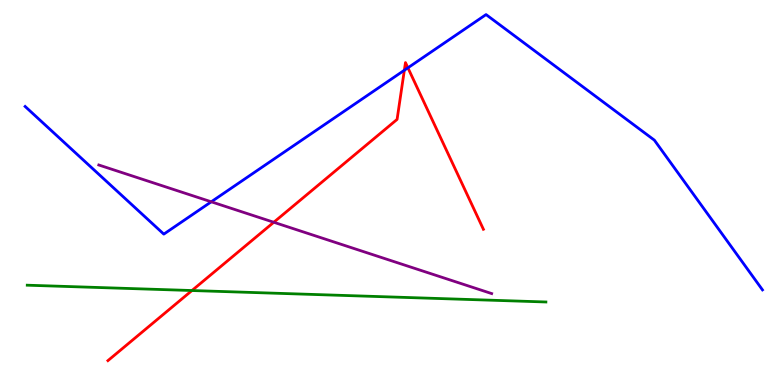[{'lines': ['blue', 'red'], 'intersections': [{'x': 5.22, 'y': 8.18}, {'x': 5.26, 'y': 8.24}]}, {'lines': ['green', 'red'], 'intersections': [{'x': 2.48, 'y': 2.45}]}, {'lines': ['purple', 'red'], 'intersections': [{'x': 3.53, 'y': 4.23}]}, {'lines': ['blue', 'green'], 'intersections': []}, {'lines': ['blue', 'purple'], 'intersections': [{'x': 2.73, 'y': 4.76}]}, {'lines': ['green', 'purple'], 'intersections': []}]